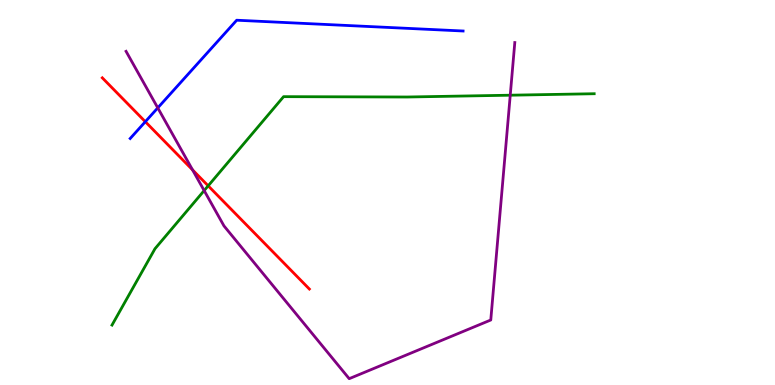[{'lines': ['blue', 'red'], 'intersections': [{'x': 1.88, 'y': 6.84}]}, {'lines': ['green', 'red'], 'intersections': [{'x': 2.69, 'y': 5.17}]}, {'lines': ['purple', 'red'], 'intersections': [{'x': 2.48, 'y': 5.59}]}, {'lines': ['blue', 'green'], 'intersections': []}, {'lines': ['blue', 'purple'], 'intersections': [{'x': 2.04, 'y': 7.2}]}, {'lines': ['green', 'purple'], 'intersections': [{'x': 2.63, 'y': 5.05}, {'x': 6.58, 'y': 7.53}]}]